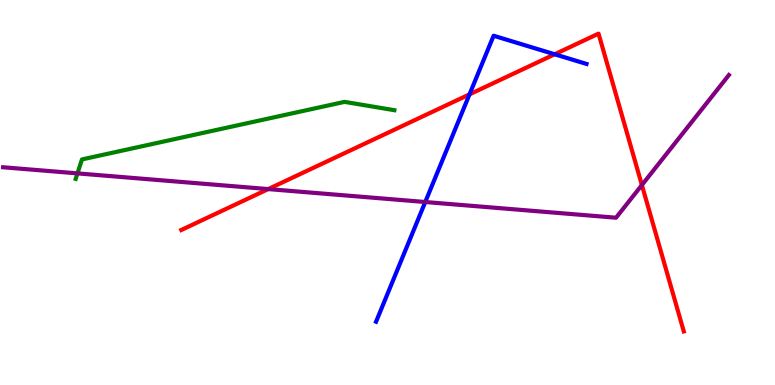[{'lines': ['blue', 'red'], 'intersections': [{'x': 6.06, 'y': 7.55}, {'x': 7.16, 'y': 8.59}]}, {'lines': ['green', 'red'], 'intersections': []}, {'lines': ['purple', 'red'], 'intersections': [{'x': 3.46, 'y': 5.09}, {'x': 8.28, 'y': 5.19}]}, {'lines': ['blue', 'green'], 'intersections': []}, {'lines': ['blue', 'purple'], 'intersections': [{'x': 5.49, 'y': 4.75}]}, {'lines': ['green', 'purple'], 'intersections': [{'x': 1.0, 'y': 5.5}]}]